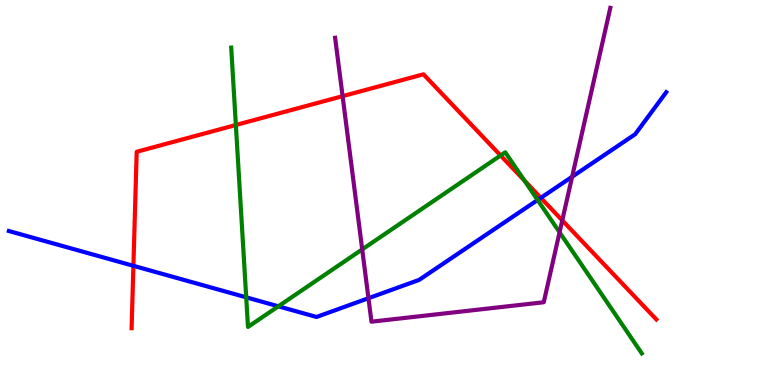[{'lines': ['blue', 'red'], 'intersections': [{'x': 1.72, 'y': 3.1}, {'x': 6.98, 'y': 4.86}]}, {'lines': ['green', 'red'], 'intersections': [{'x': 3.04, 'y': 6.75}, {'x': 6.46, 'y': 5.96}, {'x': 6.77, 'y': 5.31}]}, {'lines': ['purple', 'red'], 'intersections': [{'x': 4.42, 'y': 7.5}, {'x': 7.25, 'y': 4.28}]}, {'lines': ['blue', 'green'], 'intersections': [{'x': 3.18, 'y': 2.28}, {'x': 3.59, 'y': 2.04}, {'x': 6.94, 'y': 4.81}]}, {'lines': ['blue', 'purple'], 'intersections': [{'x': 4.75, 'y': 2.25}, {'x': 7.38, 'y': 5.41}]}, {'lines': ['green', 'purple'], 'intersections': [{'x': 4.67, 'y': 3.52}, {'x': 7.22, 'y': 3.97}]}]